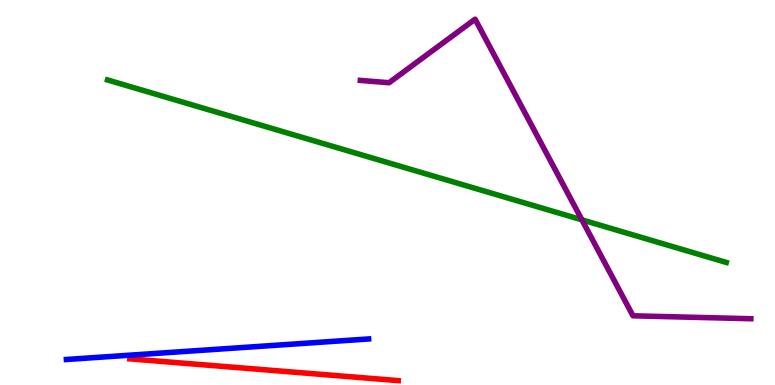[{'lines': ['blue', 'red'], 'intersections': []}, {'lines': ['green', 'red'], 'intersections': []}, {'lines': ['purple', 'red'], 'intersections': []}, {'lines': ['blue', 'green'], 'intersections': []}, {'lines': ['blue', 'purple'], 'intersections': []}, {'lines': ['green', 'purple'], 'intersections': [{'x': 7.51, 'y': 4.29}]}]